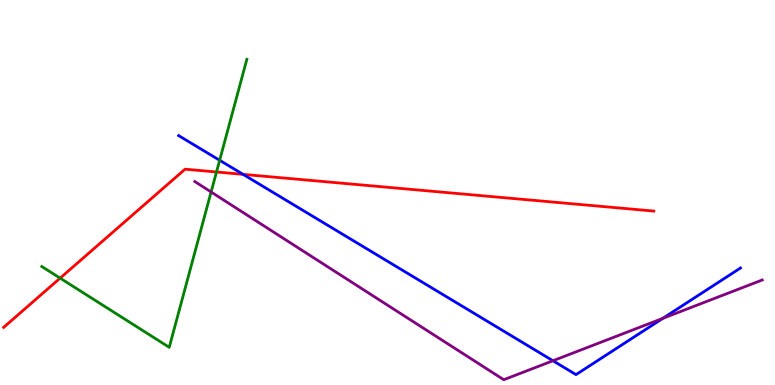[{'lines': ['blue', 'red'], 'intersections': [{'x': 3.14, 'y': 5.47}]}, {'lines': ['green', 'red'], 'intersections': [{'x': 0.776, 'y': 2.78}, {'x': 2.79, 'y': 5.53}]}, {'lines': ['purple', 'red'], 'intersections': []}, {'lines': ['blue', 'green'], 'intersections': [{'x': 2.83, 'y': 5.84}]}, {'lines': ['blue', 'purple'], 'intersections': [{'x': 7.13, 'y': 0.63}, {'x': 8.55, 'y': 1.73}]}, {'lines': ['green', 'purple'], 'intersections': [{'x': 2.72, 'y': 5.01}]}]